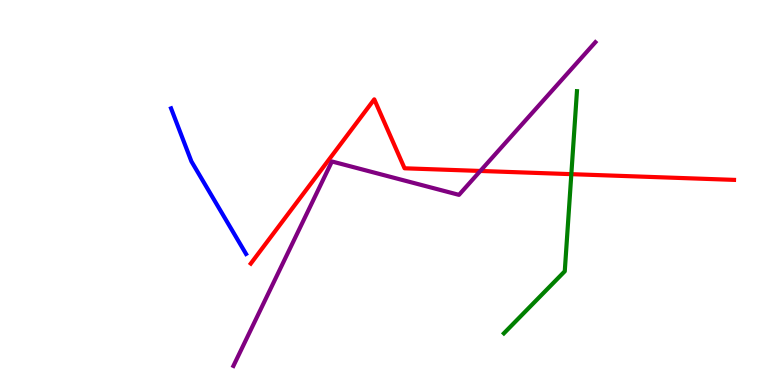[{'lines': ['blue', 'red'], 'intersections': []}, {'lines': ['green', 'red'], 'intersections': [{'x': 7.37, 'y': 5.48}]}, {'lines': ['purple', 'red'], 'intersections': [{'x': 6.2, 'y': 5.56}]}, {'lines': ['blue', 'green'], 'intersections': []}, {'lines': ['blue', 'purple'], 'intersections': []}, {'lines': ['green', 'purple'], 'intersections': []}]